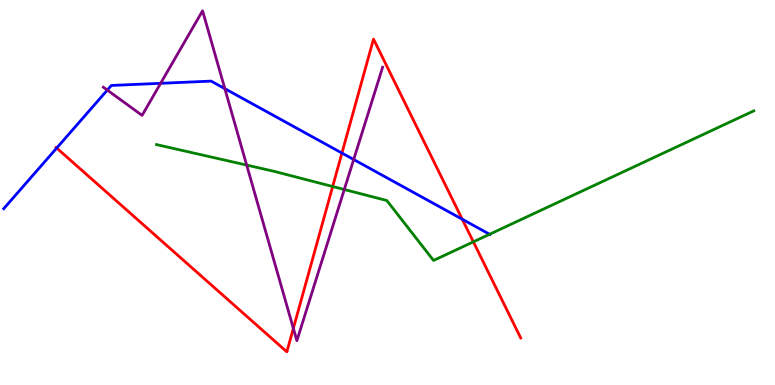[{'lines': ['blue', 'red'], 'intersections': [{'x': 0.732, 'y': 6.15}, {'x': 4.41, 'y': 6.02}, {'x': 5.96, 'y': 4.31}]}, {'lines': ['green', 'red'], 'intersections': [{'x': 4.29, 'y': 5.16}, {'x': 6.11, 'y': 3.72}]}, {'lines': ['purple', 'red'], 'intersections': [{'x': 3.79, 'y': 1.47}]}, {'lines': ['blue', 'green'], 'intersections': [{'x': 6.32, 'y': 3.92}]}, {'lines': ['blue', 'purple'], 'intersections': [{'x': 1.38, 'y': 7.66}, {'x': 2.07, 'y': 7.84}, {'x': 2.9, 'y': 7.7}, {'x': 4.56, 'y': 5.86}]}, {'lines': ['green', 'purple'], 'intersections': [{'x': 3.18, 'y': 5.71}, {'x': 4.44, 'y': 5.08}]}]